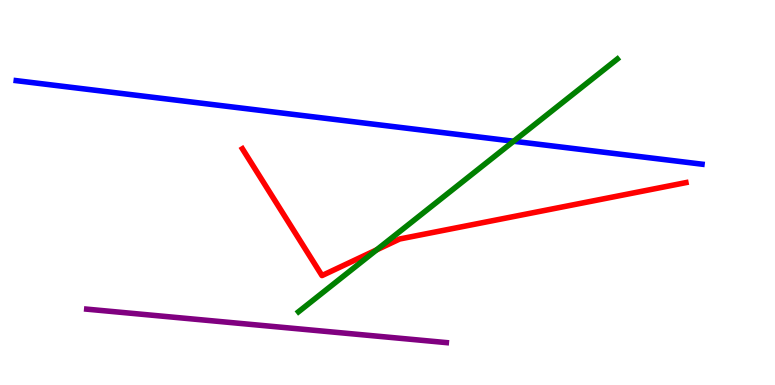[{'lines': ['blue', 'red'], 'intersections': []}, {'lines': ['green', 'red'], 'intersections': [{'x': 4.86, 'y': 3.51}]}, {'lines': ['purple', 'red'], 'intersections': []}, {'lines': ['blue', 'green'], 'intersections': [{'x': 6.63, 'y': 6.33}]}, {'lines': ['blue', 'purple'], 'intersections': []}, {'lines': ['green', 'purple'], 'intersections': []}]